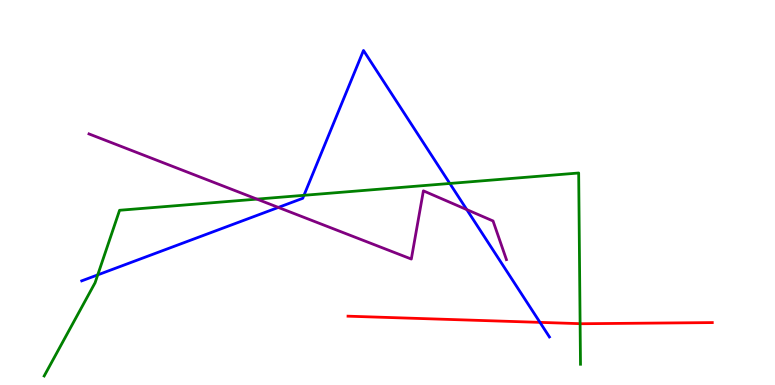[{'lines': ['blue', 'red'], 'intersections': [{'x': 6.97, 'y': 1.63}]}, {'lines': ['green', 'red'], 'intersections': [{'x': 7.49, 'y': 1.59}]}, {'lines': ['purple', 'red'], 'intersections': []}, {'lines': ['blue', 'green'], 'intersections': [{'x': 1.26, 'y': 2.86}, {'x': 3.92, 'y': 4.93}, {'x': 5.8, 'y': 5.23}]}, {'lines': ['blue', 'purple'], 'intersections': [{'x': 3.59, 'y': 4.61}, {'x': 6.02, 'y': 4.56}]}, {'lines': ['green', 'purple'], 'intersections': [{'x': 3.32, 'y': 4.83}]}]